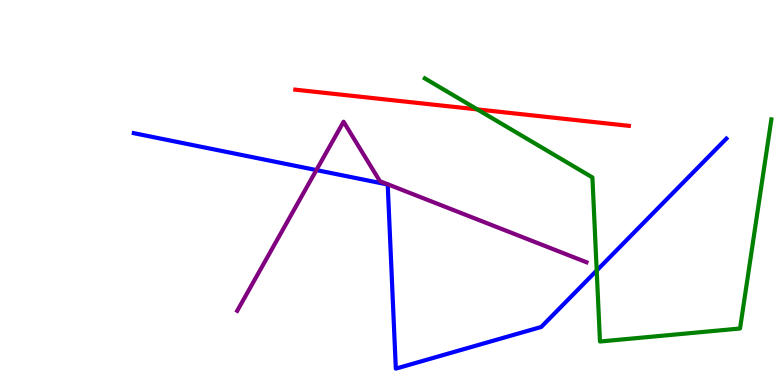[{'lines': ['blue', 'red'], 'intersections': []}, {'lines': ['green', 'red'], 'intersections': [{'x': 6.16, 'y': 7.16}]}, {'lines': ['purple', 'red'], 'intersections': []}, {'lines': ['blue', 'green'], 'intersections': [{'x': 7.7, 'y': 2.97}]}, {'lines': ['blue', 'purple'], 'intersections': [{'x': 4.08, 'y': 5.58}]}, {'lines': ['green', 'purple'], 'intersections': []}]